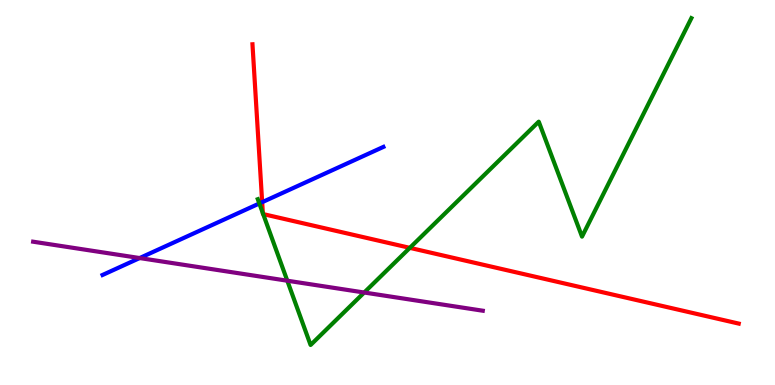[{'lines': ['blue', 'red'], 'intersections': [{'x': 3.38, 'y': 4.75}]}, {'lines': ['green', 'red'], 'intersections': [{'x': 3.39, 'y': 4.46}, {'x': 3.4, 'y': 4.44}, {'x': 5.29, 'y': 3.56}]}, {'lines': ['purple', 'red'], 'intersections': []}, {'lines': ['blue', 'green'], 'intersections': [{'x': 3.35, 'y': 4.71}]}, {'lines': ['blue', 'purple'], 'intersections': [{'x': 1.8, 'y': 3.3}]}, {'lines': ['green', 'purple'], 'intersections': [{'x': 3.71, 'y': 2.71}, {'x': 4.7, 'y': 2.4}]}]